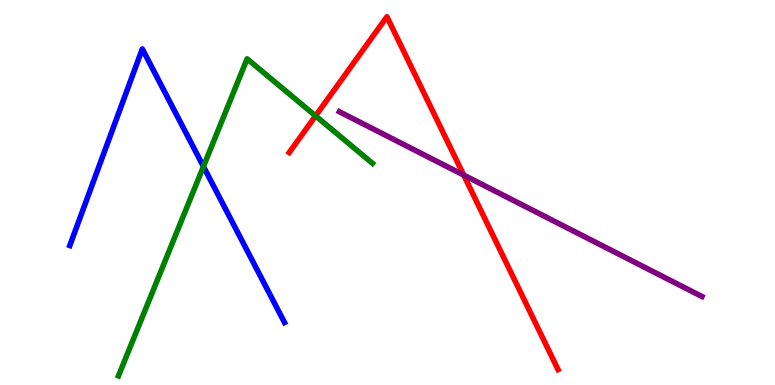[{'lines': ['blue', 'red'], 'intersections': []}, {'lines': ['green', 'red'], 'intersections': [{'x': 4.07, 'y': 6.99}]}, {'lines': ['purple', 'red'], 'intersections': [{'x': 5.98, 'y': 5.45}]}, {'lines': ['blue', 'green'], 'intersections': [{'x': 2.62, 'y': 5.68}]}, {'lines': ['blue', 'purple'], 'intersections': []}, {'lines': ['green', 'purple'], 'intersections': []}]